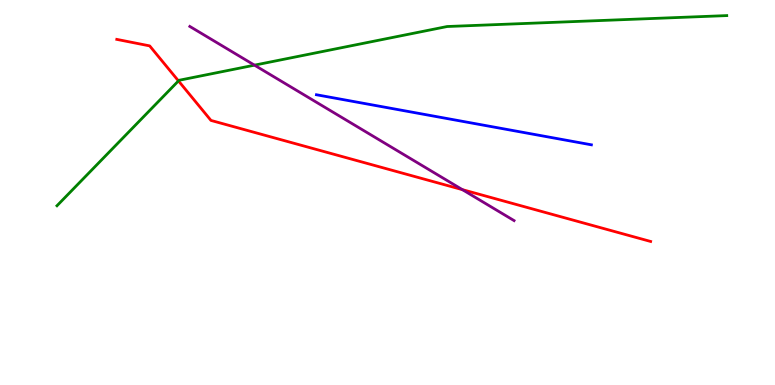[{'lines': ['blue', 'red'], 'intersections': []}, {'lines': ['green', 'red'], 'intersections': [{'x': 2.3, 'y': 7.9}]}, {'lines': ['purple', 'red'], 'intersections': [{'x': 5.97, 'y': 5.07}]}, {'lines': ['blue', 'green'], 'intersections': []}, {'lines': ['blue', 'purple'], 'intersections': []}, {'lines': ['green', 'purple'], 'intersections': [{'x': 3.28, 'y': 8.31}]}]